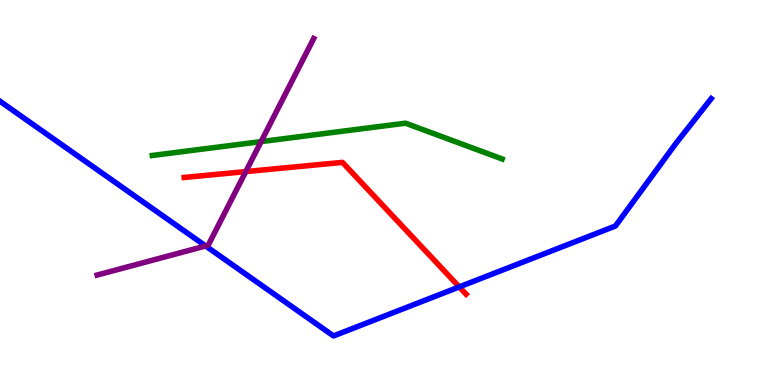[{'lines': ['blue', 'red'], 'intersections': [{'x': 5.93, 'y': 2.55}]}, {'lines': ['green', 'red'], 'intersections': []}, {'lines': ['purple', 'red'], 'intersections': [{'x': 3.17, 'y': 5.54}]}, {'lines': ['blue', 'green'], 'intersections': []}, {'lines': ['blue', 'purple'], 'intersections': [{'x': 2.65, 'y': 3.61}]}, {'lines': ['green', 'purple'], 'intersections': [{'x': 3.37, 'y': 6.32}]}]